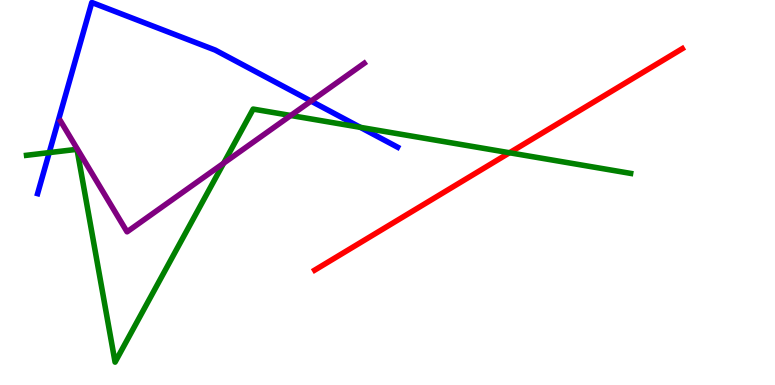[{'lines': ['blue', 'red'], 'intersections': []}, {'lines': ['green', 'red'], 'intersections': [{'x': 6.57, 'y': 6.03}]}, {'lines': ['purple', 'red'], 'intersections': []}, {'lines': ['blue', 'green'], 'intersections': [{'x': 0.635, 'y': 6.04}, {'x': 4.65, 'y': 6.69}]}, {'lines': ['blue', 'purple'], 'intersections': [{'x': 4.01, 'y': 7.37}]}, {'lines': ['green', 'purple'], 'intersections': [{'x': 2.89, 'y': 5.76}, {'x': 3.75, 'y': 7.0}]}]